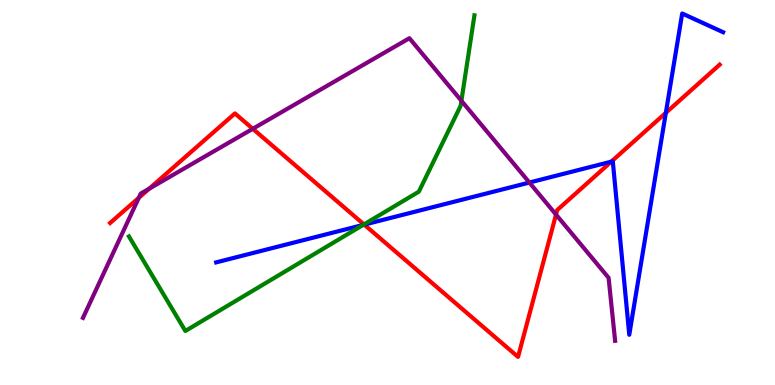[{'lines': ['blue', 'red'], 'intersections': [{'x': 4.7, 'y': 4.17}, {'x': 7.89, 'y': 5.8}, {'x': 8.59, 'y': 7.07}]}, {'lines': ['green', 'red'], 'intersections': [{'x': 4.7, 'y': 4.17}]}, {'lines': ['purple', 'red'], 'intersections': [{'x': 1.79, 'y': 4.86}, {'x': 1.92, 'y': 5.1}, {'x': 3.26, 'y': 6.65}, {'x': 7.17, 'y': 4.43}]}, {'lines': ['blue', 'green'], 'intersections': [{'x': 4.69, 'y': 4.16}]}, {'lines': ['blue', 'purple'], 'intersections': [{'x': 6.83, 'y': 5.26}]}, {'lines': ['green', 'purple'], 'intersections': [{'x': 5.95, 'y': 7.38}]}]